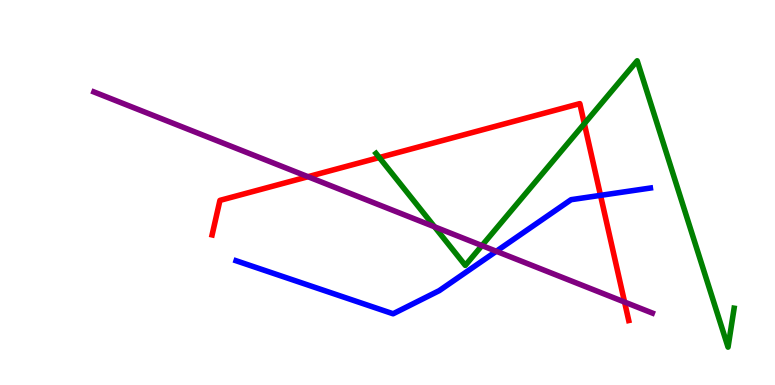[{'lines': ['blue', 'red'], 'intersections': [{'x': 7.75, 'y': 4.93}]}, {'lines': ['green', 'red'], 'intersections': [{'x': 4.89, 'y': 5.91}, {'x': 7.54, 'y': 6.79}]}, {'lines': ['purple', 'red'], 'intersections': [{'x': 3.97, 'y': 5.41}, {'x': 8.06, 'y': 2.15}]}, {'lines': ['blue', 'green'], 'intersections': []}, {'lines': ['blue', 'purple'], 'intersections': [{'x': 6.4, 'y': 3.47}]}, {'lines': ['green', 'purple'], 'intersections': [{'x': 5.61, 'y': 4.11}, {'x': 6.22, 'y': 3.62}]}]